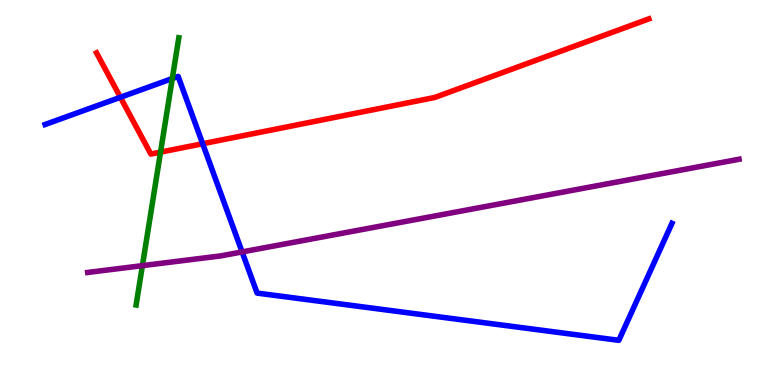[{'lines': ['blue', 'red'], 'intersections': [{'x': 1.55, 'y': 7.47}, {'x': 2.62, 'y': 6.27}]}, {'lines': ['green', 'red'], 'intersections': [{'x': 2.07, 'y': 6.05}]}, {'lines': ['purple', 'red'], 'intersections': []}, {'lines': ['blue', 'green'], 'intersections': [{'x': 2.22, 'y': 7.96}]}, {'lines': ['blue', 'purple'], 'intersections': [{'x': 3.12, 'y': 3.46}]}, {'lines': ['green', 'purple'], 'intersections': [{'x': 1.84, 'y': 3.1}]}]